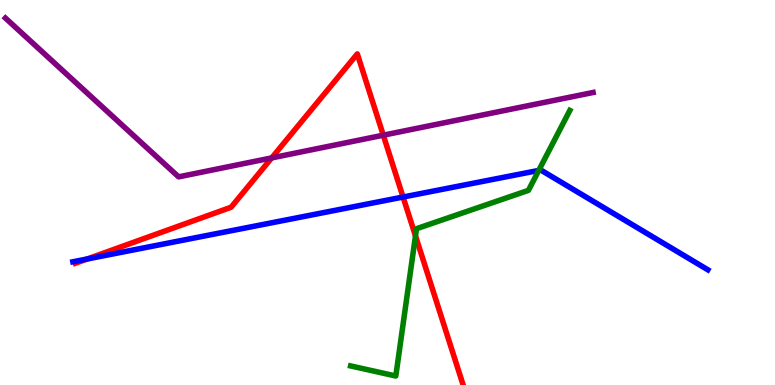[{'lines': ['blue', 'red'], 'intersections': [{'x': 1.13, 'y': 3.27}, {'x': 5.2, 'y': 4.88}]}, {'lines': ['green', 'red'], 'intersections': [{'x': 5.36, 'y': 3.87}]}, {'lines': ['purple', 'red'], 'intersections': [{'x': 3.51, 'y': 5.9}, {'x': 4.95, 'y': 6.49}]}, {'lines': ['blue', 'green'], 'intersections': [{'x': 6.95, 'y': 5.57}]}, {'lines': ['blue', 'purple'], 'intersections': []}, {'lines': ['green', 'purple'], 'intersections': []}]